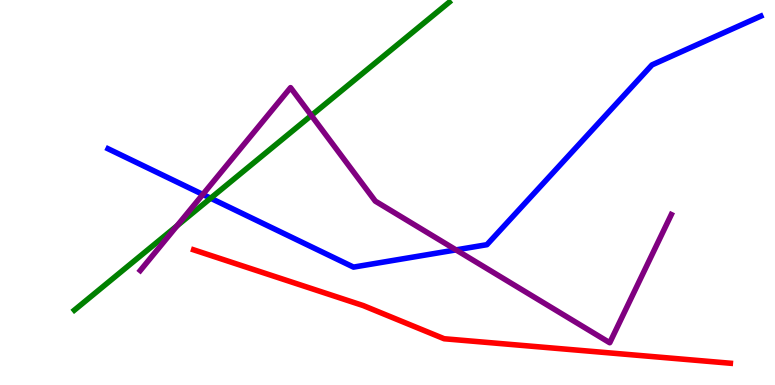[{'lines': ['blue', 'red'], 'intersections': []}, {'lines': ['green', 'red'], 'intersections': []}, {'lines': ['purple', 'red'], 'intersections': []}, {'lines': ['blue', 'green'], 'intersections': [{'x': 2.72, 'y': 4.85}]}, {'lines': ['blue', 'purple'], 'intersections': [{'x': 2.62, 'y': 4.95}, {'x': 5.88, 'y': 3.51}]}, {'lines': ['green', 'purple'], 'intersections': [{'x': 2.28, 'y': 4.13}, {'x': 4.02, 'y': 7.0}]}]